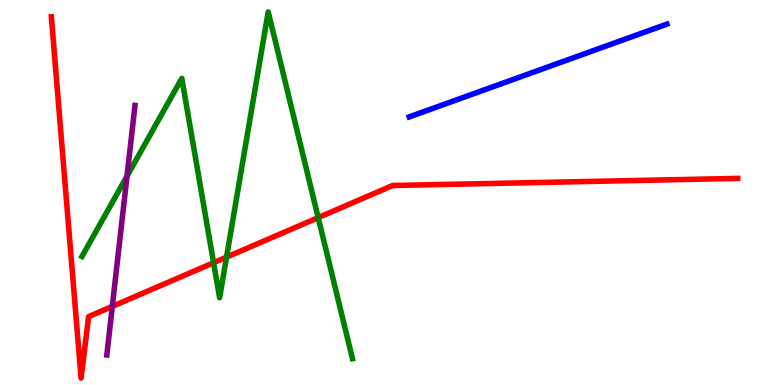[{'lines': ['blue', 'red'], 'intersections': []}, {'lines': ['green', 'red'], 'intersections': [{'x': 2.76, 'y': 3.18}, {'x': 2.92, 'y': 3.32}, {'x': 4.11, 'y': 4.35}]}, {'lines': ['purple', 'red'], 'intersections': [{'x': 1.45, 'y': 2.04}]}, {'lines': ['blue', 'green'], 'intersections': []}, {'lines': ['blue', 'purple'], 'intersections': []}, {'lines': ['green', 'purple'], 'intersections': [{'x': 1.64, 'y': 5.42}]}]